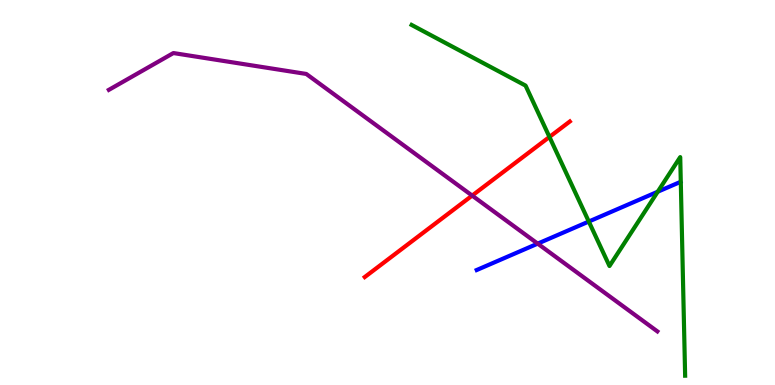[{'lines': ['blue', 'red'], 'intersections': []}, {'lines': ['green', 'red'], 'intersections': [{'x': 7.09, 'y': 6.44}]}, {'lines': ['purple', 'red'], 'intersections': [{'x': 6.09, 'y': 4.92}]}, {'lines': ['blue', 'green'], 'intersections': [{'x': 7.6, 'y': 4.25}, {'x': 8.49, 'y': 5.02}]}, {'lines': ['blue', 'purple'], 'intersections': [{'x': 6.94, 'y': 3.67}]}, {'lines': ['green', 'purple'], 'intersections': []}]